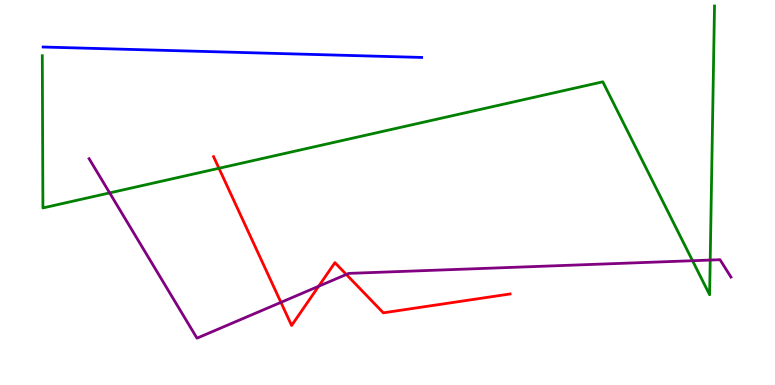[{'lines': ['blue', 'red'], 'intersections': []}, {'lines': ['green', 'red'], 'intersections': [{'x': 2.83, 'y': 5.63}]}, {'lines': ['purple', 'red'], 'intersections': [{'x': 3.62, 'y': 2.15}, {'x': 4.11, 'y': 2.56}, {'x': 4.47, 'y': 2.87}]}, {'lines': ['blue', 'green'], 'intersections': []}, {'lines': ['blue', 'purple'], 'intersections': []}, {'lines': ['green', 'purple'], 'intersections': [{'x': 1.42, 'y': 4.99}, {'x': 8.94, 'y': 3.23}, {'x': 9.16, 'y': 3.25}]}]